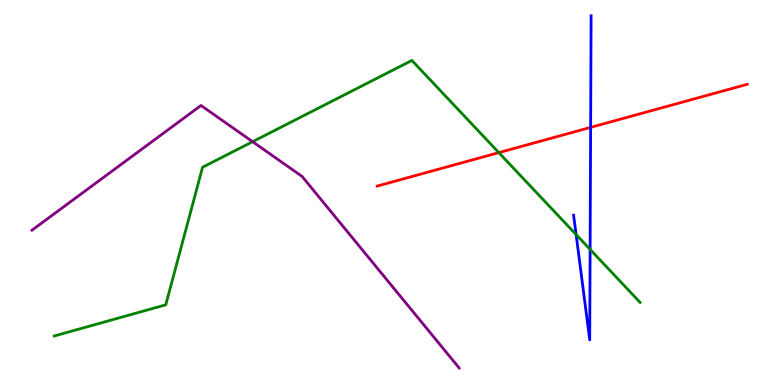[{'lines': ['blue', 'red'], 'intersections': [{'x': 7.62, 'y': 6.69}]}, {'lines': ['green', 'red'], 'intersections': [{'x': 6.44, 'y': 6.04}]}, {'lines': ['purple', 'red'], 'intersections': []}, {'lines': ['blue', 'green'], 'intersections': [{'x': 7.43, 'y': 3.91}, {'x': 7.61, 'y': 3.52}]}, {'lines': ['blue', 'purple'], 'intersections': []}, {'lines': ['green', 'purple'], 'intersections': [{'x': 3.26, 'y': 6.32}]}]